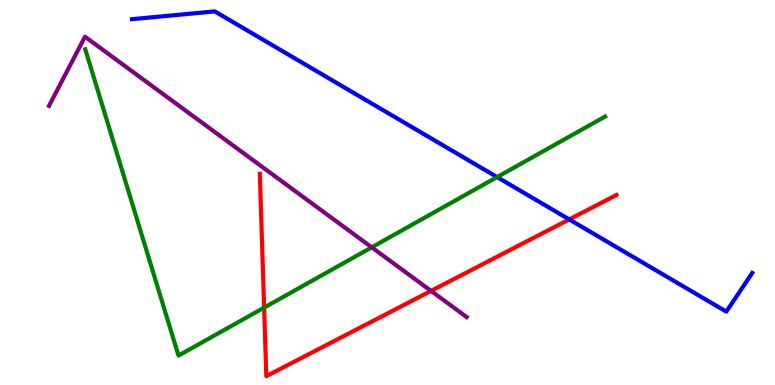[{'lines': ['blue', 'red'], 'intersections': [{'x': 7.34, 'y': 4.3}]}, {'lines': ['green', 'red'], 'intersections': [{'x': 3.41, 'y': 2.01}]}, {'lines': ['purple', 'red'], 'intersections': [{'x': 5.56, 'y': 2.44}]}, {'lines': ['blue', 'green'], 'intersections': [{'x': 6.41, 'y': 5.4}]}, {'lines': ['blue', 'purple'], 'intersections': []}, {'lines': ['green', 'purple'], 'intersections': [{'x': 4.8, 'y': 3.58}]}]